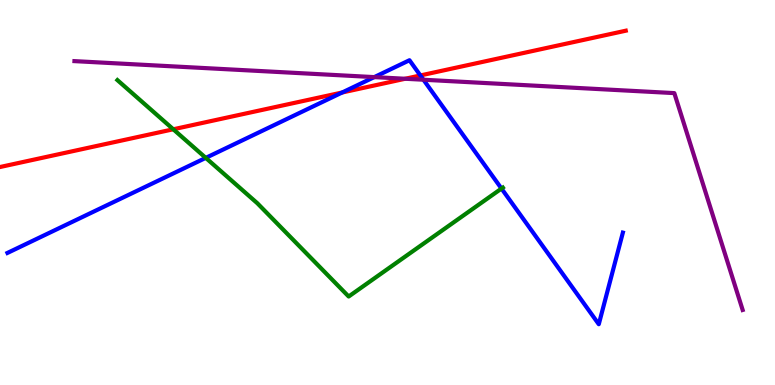[{'lines': ['blue', 'red'], 'intersections': [{'x': 4.42, 'y': 7.6}, {'x': 5.42, 'y': 8.04}]}, {'lines': ['green', 'red'], 'intersections': [{'x': 2.24, 'y': 6.64}]}, {'lines': ['purple', 'red'], 'intersections': [{'x': 5.23, 'y': 7.95}]}, {'lines': ['blue', 'green'], 'intersections': [{'x': 2.66, 'y': 5.9}, {'x': 6.47, 'y': 5.1}]}, {'lines': ['blue', 'purple'], 'intersections': [{'x': 4.83, 'y': 8.0}, {'x': 5.46, 'y': 7.93}]}, {'lines': ['green', 'purple'], 'intersections': []}]